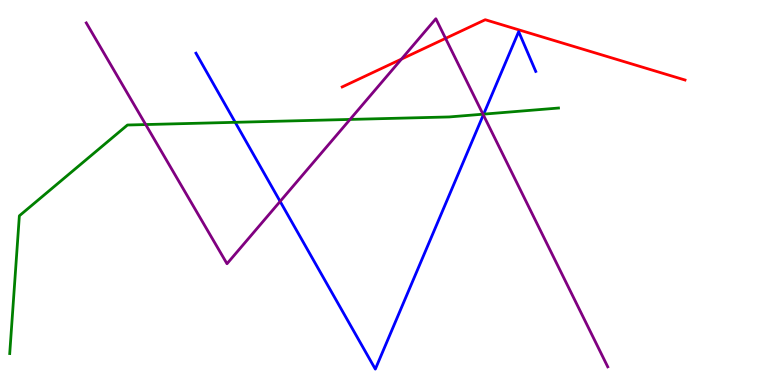[{'lines': ['blue', 'red'], 'intersections': []}, {'lines': ['green', 'red'], 'intersections': []}, {'lines': ['purple', 'red'], 'intersections': [{'x': 5.18, 'y': 8.47}, {'x': 5.75, 'y': 9.0}]}, {'lines': ['blue', 'green'], 'intersections': [{'x': 3.04, 'y': 6.82}, {'x': 6.24, 'y': 7.04}]}, {'lines': ['blue', 'purple'], 'intersections': [{'x': 3.61, 'y': 4.77}, {'x': 6.24, 'y': 7.02}]}, {'lines': ['green', 'purple'], 'intersections': [{'x': 1.88, 'y': 6.76}, {'x': 4.52, 'y': 6.9}, {'x': 6.23, 'y': 7.03}]}]